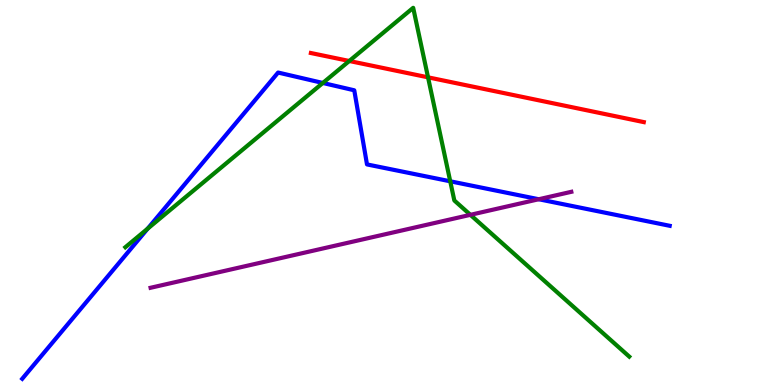[{'lines': ['blue', 'red'], 'intersections': []}, {'lines': ['green', 'red'], 'intersections': [{'x': 4.51, 'y': 8.42}, {'x': 5.52, 'y': 7.99}]}, {'lines': ['purple', 'red'], 'intersections': []}, {'lines': ['blue', 'green'], 'intersections': [{'x': 1.9, 'y': 4.06}, {'x': 4.17, 'y': 7.84}, {'x': 5.81, 'y': 5.29}]}, {'lines': ['blue', 'purple'], 'intersections': [{'x': 6.95, 'y': 4.82}]}, {'lines': ['green', 'purple'], 'intersections': [{'x': 6.07, 'y': 4.42}]}]